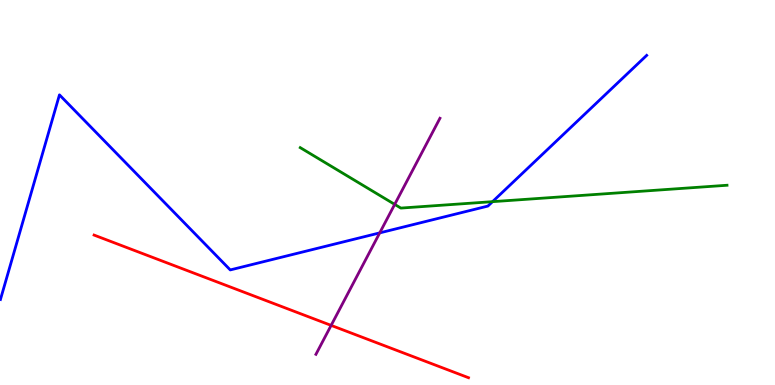[{'lines': ['blue', 'red'], 'intersections': []}, {'lines': ['green', 'red'], 'intersections': []}, {'lines': ['purple', 'red'], 'intersections': [{'x': 4.27, 'y': 1.55}]}, {'lines': ['blue', 'green'], 'intersections': [{'x': 6.36, 'y': 4.76}]}, {'lines': ['blue', 'purple'], 'intersections': [{'x': 4.9, 'y': 3.95}]}, {'lines': ['green', 'purple'], 'intersections': [{'x': 5.09, 'y': 4.69}]}]